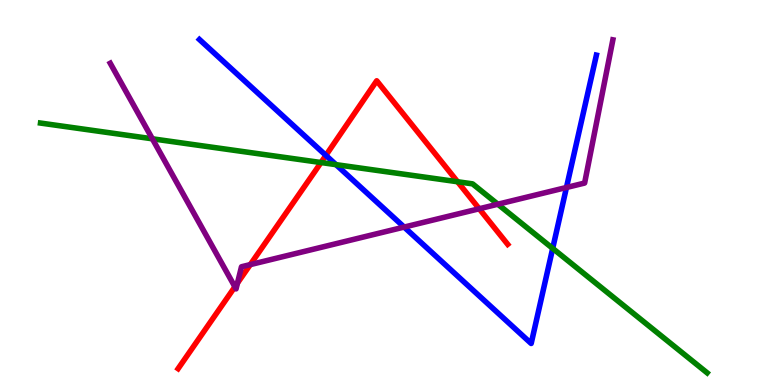[{'lines': ['blue', 'red'], 'intersections': [{'x': 4.2, 'y': 5.96}]}, {'lines': ['green', 'red'], 'intersections': [{'x': 4.14, 'y': 5.78}, {'x': 5.9, 'y': 5.28}]}, {'lines': ['purple', 'red'], 'intersections': [{'x': 3.03, 'y': 2.55}, {'x': 3.06, 'y': 2.65}, {'x': 3.23, 'y': 3.13}, {'x': 6.18, 'y': 4.58}]}, {'lines': ['blue', 'green'], 'intersections': [{'x': 4.34, 'y': 5.72}, {'x': 7.13, 'y': 3.55}]}, {'lines': ['blue', 'purple'], 'intersections': [{'x': 5.21, 'y': 4.1}, {'x': 7.31, 'y': 5.13}]}, {'lines': ['green', 'purple'], 'intersections': [{'x': 1.97, 'y': 6.39}, {'x': 6.42, 'y': 4.7}]}]